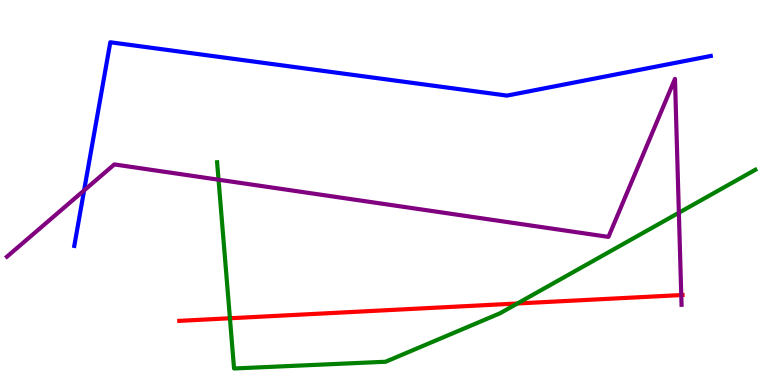[{'lines': ['blue', 'red'], 'intersections': []}, {'lines': ['green', 'red'], 'intersections': [{'x': 2.97, 'y': 1.73}, {'x': 6.68, 'y': 2.12}]}, {'lines': ['purple', 'red'], 'intersections': [{'x': 8.79, 'y': 2.34}]}, {'lines': ['blue', 'green'], 'intersections': []}, {'lines': ['blue', 'purple'], 'intersections': [{'x': 1.09, 'y': 5.05}]}, {'lines': ['green', 'purple'], 'intersections': [{'x': 2.82, 'y': 5.33}, {'x': 8.76, 'y': 4.47}]}]